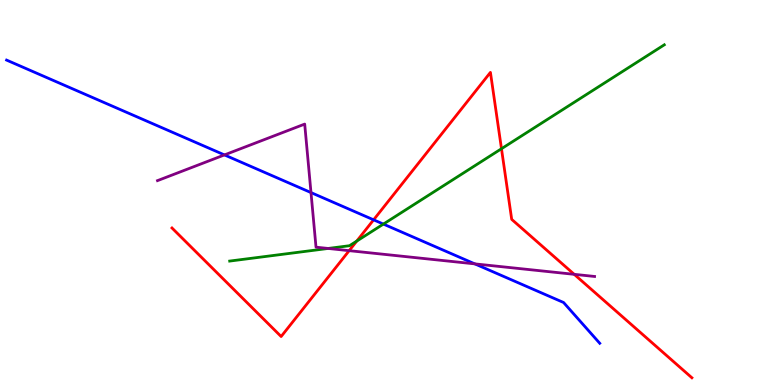[{'lines': ['blue', 'red'], 'intersections': [{'x': 4.82, 'y': 4.29}]}, {'lines': ['green', 'red'], 'intersections': [{'x': 4.6, 'y': 3.74}, {'x': 6.47, 'y': 6.14}]}, {'lines': ['purple', 'red'], 'intersections': [{'x': 4.51, 'y': 3.49}, {'x': 7.41, 'y': 2.87}]}, {'lines': ['blue', 'green'], 'intersections': [{'x': 4.95, 'y': 4.18}]}, {'lines': ['blue', 'purple'], 'intersections': [{'x': 2.9, 'y': 5.98}, {'x': 4.01, 'y': 5.0}, {'x': 6.13, 'y': 3.15}]}, {'lines': ['green', 'purple'], 'intersections': [{'x': 4.23, 'y': 3.55}]}]